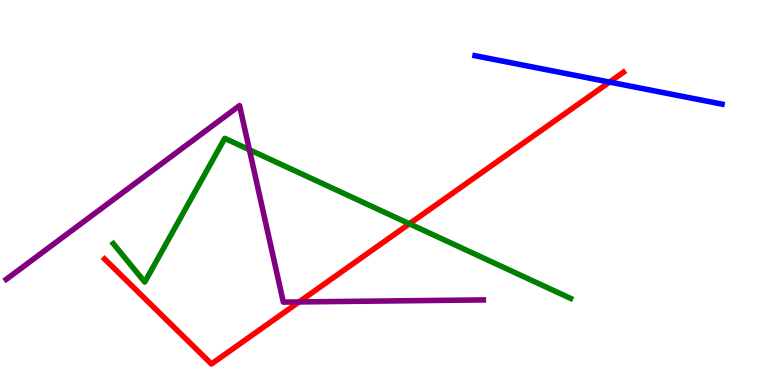[{'lines': ['blue', 'red'], 'intersections': [{'x': 7.87, 'y': 7.87}]}, {'lines': ['green', 'red'], 'intersections': [{'x': 5.28, 'y': 4.19}]}, {'lines': ['purple', 'red'], 'intersections': [{'x': 3.86, 'y': 2.16}]}, {'lines': ['blue', 'green'], 'intersections': []}, {'lines': ['blue', 'purple'], 'intersections': []}, {'lines': ['green', 'purple'], 'intersections': [{'x': 3.22, 'y': 6.11}]}]